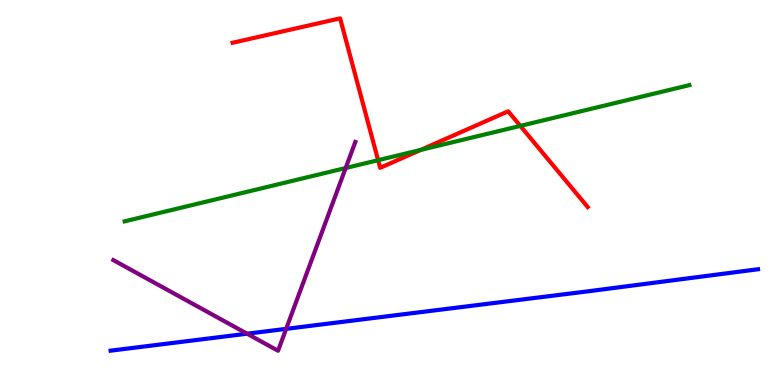[{'lines': ['blue', 'red'], 'intersections': []}, {'lines': ['green', 'red'], 'intersections': [{'x': 4.88, 'y': 5.84}, {'x': 5.43, 'y': 6.11}, {'x': 6.71, 'y': 6.73}]}, {'lines': ['purple', 'red'], 'intersections': []}, {'lines': ['blue', 'green'], 'intersections': []}, {'lines': ['blue', 'purple'], 'intersections': [{'x': 3.19, 'y': 1.33}, {'x': 3.69, 'y': 1.46}]}, {'lines': ['green', 'purple'], 'intersections': [{'x': 4.46, 'y': 5.64}]}]